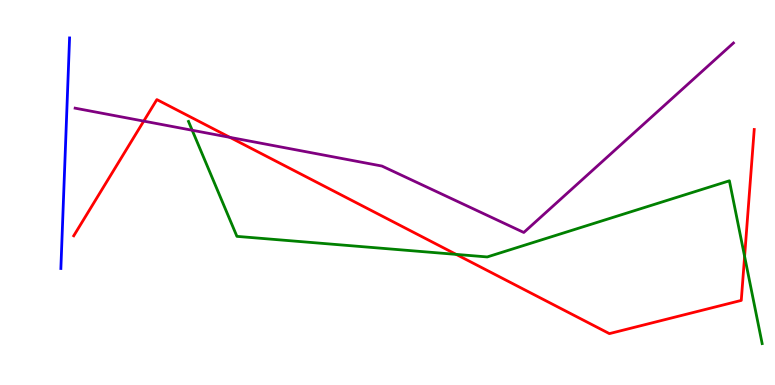[{'lines': ['blue', 'red'], 'intersections': []}, {'lines': ['green', 'red'], 'intersections': [{'x': 5.89, 'y': 3.39}, {'x': 9.61, 'y': 3.34}]}, {'lines': ['purple', 'red'], 'intersections': [{'x': 1.85, 'y': 6.85}, {'x': 2.97, 'y': 6.43}]}, {'lines': ['blue', 'green'], 'intersections': []}, {'lines': ['blue', 'purple'], 'intersections': []}, {'lines': ['green', 'purple'], 'intersections': [{'x': 2.48, 'y': 6.62}]}]